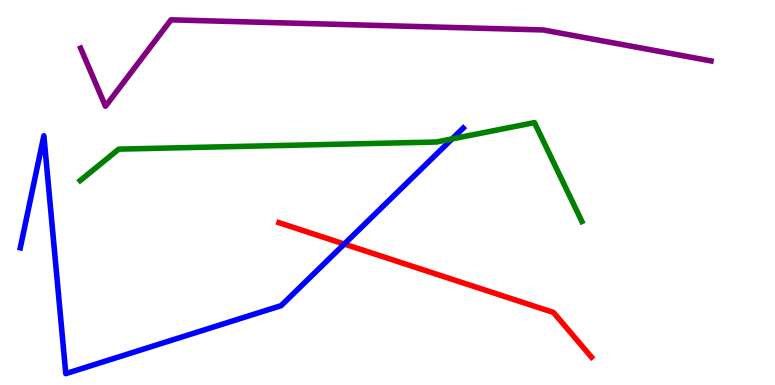[{'lines': ['blue', 'red'], 'intersections': [{'x': 4.44, 'y': 3.66}]}, {'lines': ['green', 'red'], 'intersections': []}, {'lines': ['purple', 'red'], 'intersections': []}, {'lines': ['blue', 'green'], 'intersections': [{'x': 5.83, 'y': 6.39}]}, {'lines': ['blue', 'purple'], 'intersections': []}, {'lines': ['green', 'purple'], 'intersections': []}]